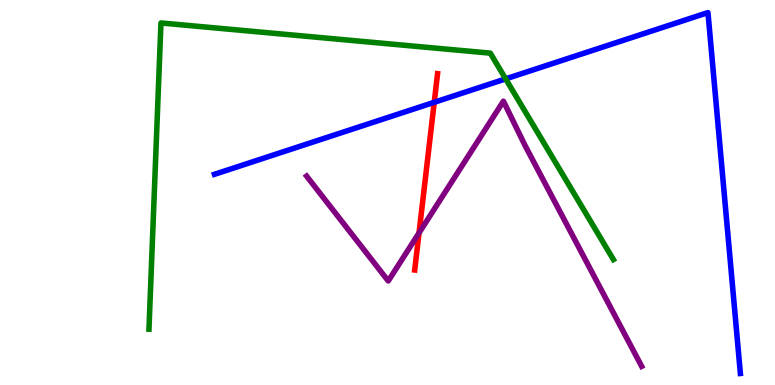[{'lines': ['blue', 'red'], 'intersections': [{'x': 5.6, 'y': 7.34}]}, {'lines': ['green', 'red'], 'intersections': []}, {'lines': ['purple', 'red'], 'intersections': [{'x': 5.41, 'y': 3.95}]}, {'lines': ['blue', 'green'], 'intersections': [{'x': 6.52, 'y': 7.95}]}, {'lines': ['blue', 'purple'], 'intersections': []}, {'lines': ['green', 'purple'], 'intersections': []}]